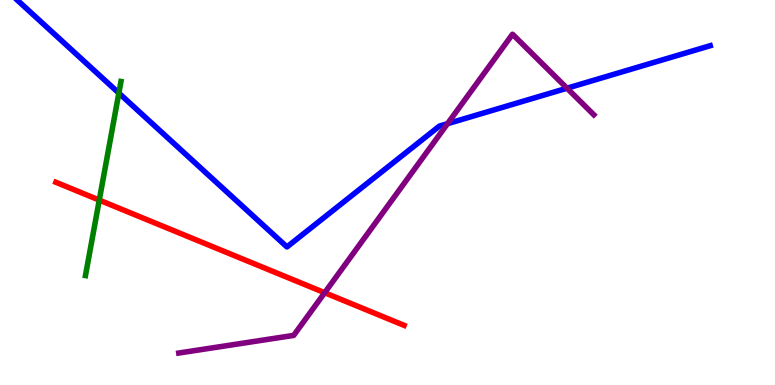[{'lines': ['blue', 'red'], 'intersections': []}, {'lines': ['green', 'red'], 'intersections': [{'x': 1.28, 'y': 4.8}]}, {'lines': ['purple', 'red'], 'intersections': [{'x': 4.19, 'y': 2.4}]}, {'lines': ['blue', 'green'], 'intersections': [{'x': 1.53, 'y': 7.58}]}, {'lines': ['blue', 'purple'], 'intersections': [{'x': 5.77, 'y': 6.79}, {'x': 7.32, 'y': 7.71}]}, {'lines': ['green', 'purple'], 'intersections': []}]